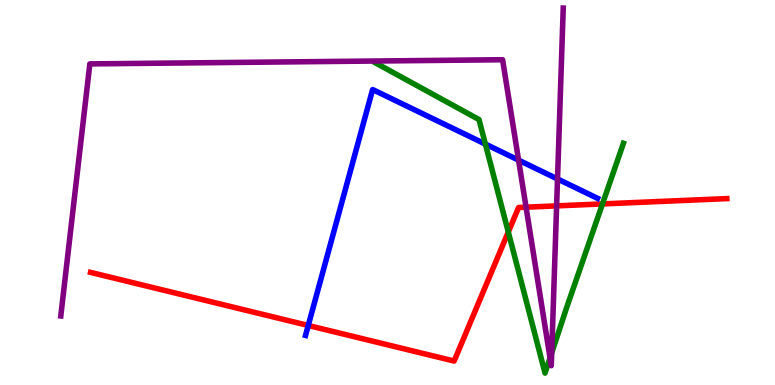[{'lines': ['blue', 'red'], 'intersections': [{'x': 3.98, 'y': 1.55}]}, {'lines': ['green', 'red'], 'intersections': [{'x': 6.56, 'y': 3.97}, {'x': 7.77, 'y': 4.7}]}, {'lines': ['purple', 'red'], 'intersections': [{'x': 6.79, 'y': 4.62}, {'x': 7.18, 'y': 4.65}]}, {'lines': ['blue', 'green'], 'intersections': [{'x': 6.26, 'y': 6.26}]}, {'lines': ['blue', 'purple'], 'intersections': [{'x': 6.69, 'y': 5.84}, {'x': 7.19, 'y': 5.35}]}, {'lines': ['green', 'purple'], 'intersections': [{'x': 7.1, 'y': 0.703}, {'x': 7.12, 'y': 0.834}]}]